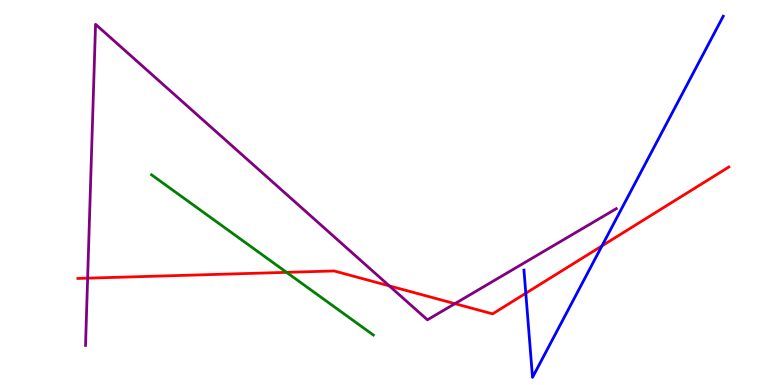[{'lines': ['blue', 'red'], 'intersections': [{'x': 6.78, 'y': 2.38}, {'x': 7.77, 'y': 3.61}]}, {'lines': ['green', 'red'], 'intersections': [{'x': 3.7, 'y': 2.93}]}, {'lines': ['purple', 'red'], 'intersections': [{'x': 1.13, 'y': 2.77}, {'x': 5.02, 'y': 2.57}, {'x': 5.87, 'y': 2.11}]}, {'lines': ['blue', 'green'], 'intersections': []}, {'lines': ['blue', 'purple'], 'intersections': []}, {'lines': ['green', 'purple'], 'intersections': []}]